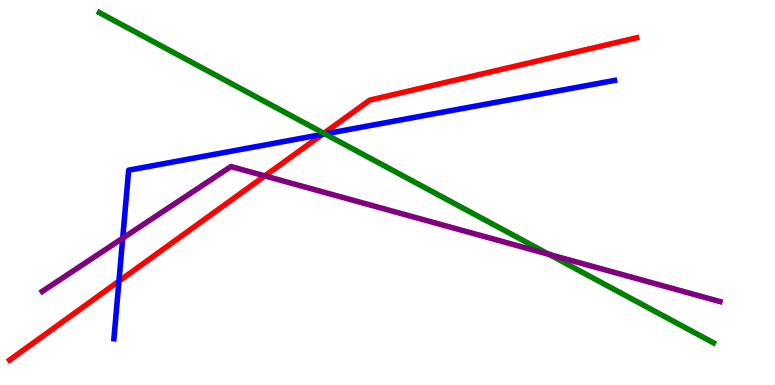[{'lines': ['blue', 'red'], 'intersections': [{'x': 1.53, 'y': 2.7}, {'x': 4.16, 'y': 6.51}]}, {'lines': ['green', 'red'], 'intersections': [{'x': 4.18, 'y': 6.54}]}, {'lines': ['purple', 'red'], 'intersections': [{'x': 3.42, 'y': 5.43}]}, {'lines': ['blue', 'green'], 'intersections': [{'x': 4.19, 'y': 6.52}]}, {'lines': ['blue', 'purple'], 'intersections': [{'x': 1.58, 'y': 3.81}]}, {'lines': ['green', 'purple'], 'intersections': [{'x': 7.08, 'y': 3.39}]}]